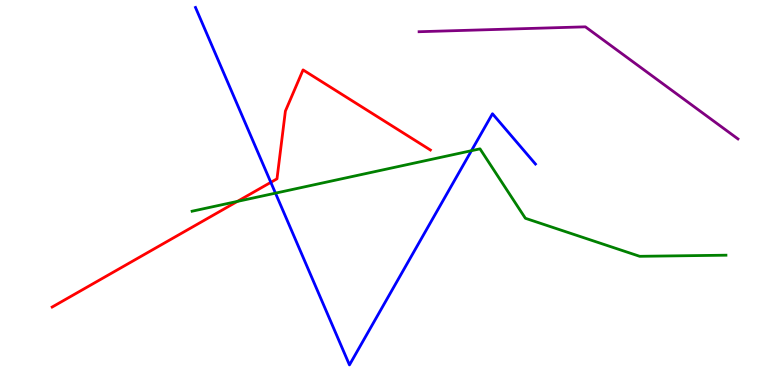[{'lines': ['blue', 'red'], 'intersections': [{'x': 3.49, 'y': 5.26}]}, {'lines': ['green', 'red'], 'intersections': [{'x': 3.06, 'y': 4.77}]}, {'lines': ['purple', 'red'], 'intersections': []}, {'lines': ['blue', 'green'], 'intersections': [{'x': 3.55, 'y': 4.98}, {'x': 6.08, 'y': 6.09}]}, {'lines': ['blue', 'purple'], 'intersections': []}, {'lines': ['green', 'purple'], 'intersections': []}]